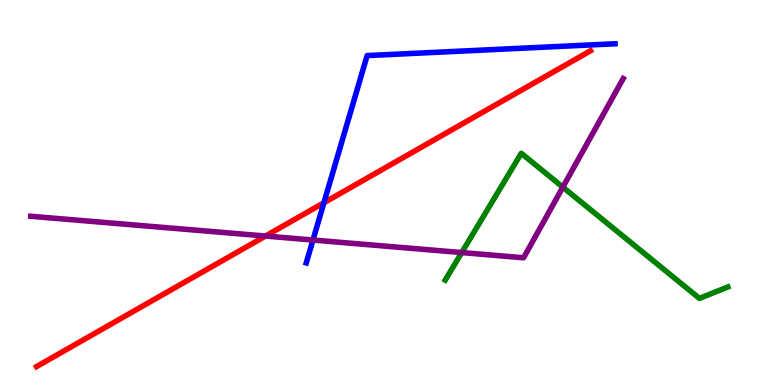[{'lines': ['blue', 'red'], 'intersections': [{'x': 4.18, 'y': 4.73}]}, {'lines': ['green', 'red'], 'intersections': []}, {'lines': ['purple', 'red'], 'intersections': [{'x': 3.43, 'y': 3.87}]}, {'lines': ['blue', 'green'], 'intersections': []}, {'lines': ['blue', 'purple'], 'intersections': [{'x': 4.04, 'y': 3.77}]}, {'lines': ['green', 'purple'], 'intersections': [{'x': 5.96, 'y': 3.44}, {'x': 7.26, 'y': 5.14}]}]